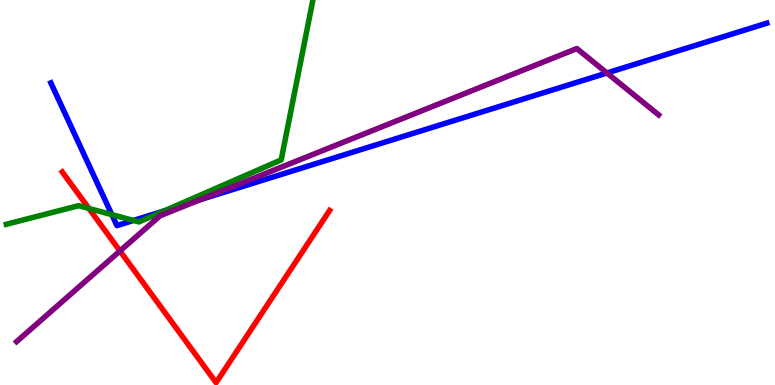[{'lines': ['blue', 'red'], 'intersections': []}, {'lines': ['green', 'red'], 'intersections': [{'x': 1.15, 'y': 4.59}]}, {'lines': ['purple', 'red'], 'intersections': [{'x': 1.55, 'y': 3.48}]}, {'lines': ['blue', 'green'], 'intersections': [{'x': 1.44, 'y': 4.43}, {'x': 1.72, 'y': 4.27}, {'x': 2.12, 'y': 4.53}]}, {'lines': ['blue', 'purple'], 'intersections': [{'x': 2.59, 'y': 4.82}, {'x': 7.83, 'y': 8.1}]}, {'lines': ['green', 'purple'], 'intersections': []}]